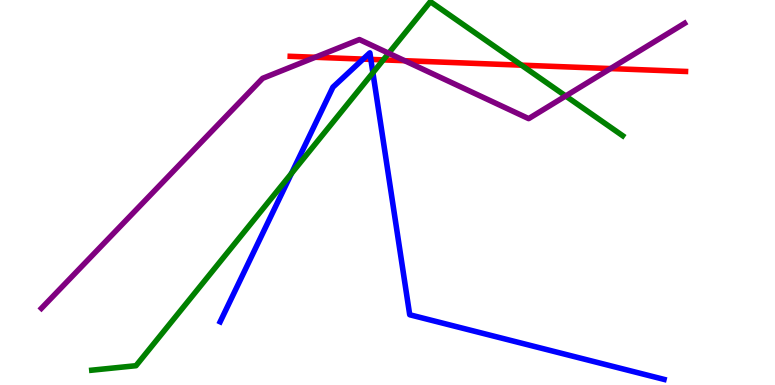[{'lines': ['blue', 'red'], 'intersections': [{'x': 4.69, 'y': 8.46}, {'x': 4.79, 'y': 8.46}]}, {'lines': ['green', 'red'], 'intersections': [{'x': 4.95, 'y': 8.44}, {'x': 6.73, 'y': 8.31}]}, {'lines': ['purple', 'red'], 'intersections': [{'x': 4.07, 'y': 8.51}, {'x': 5.22, 'y': 8.42}, {'x': 7.88, 'y': 8.22}]}, {'lines': ['blue', 'green'], 'intersections': [{'x': 3.76, 'y': 5.49}, {'x': 4.81, 'y': 8.11}]}, {'lines': ['blue', 'purple'], 'intersections': []}, {'lines': ['green', 'purple'], 'intersections': [{'x': 5.02, 'y': 8.62}, {'x': 7.3, 'y': 7.51}]}]